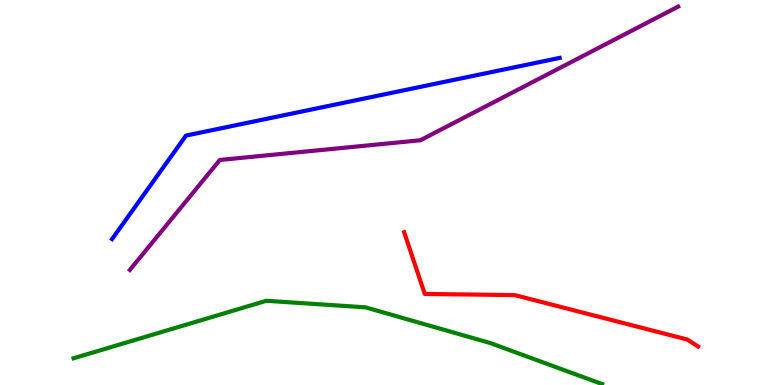[{'lines': ['blue', 'red'], 'intersections': []}, {'lines': ['green', 'red'], 'intersections': []}, {'lines': ['purple', 'red'], 'intersections': []}, {'lines': ['blue', 'green'], 'intersections': []}, {'lines': ['blue', 'purple'], 'intersections': []}, {'lines': ['green', 'purple'], 'intersections': []}]